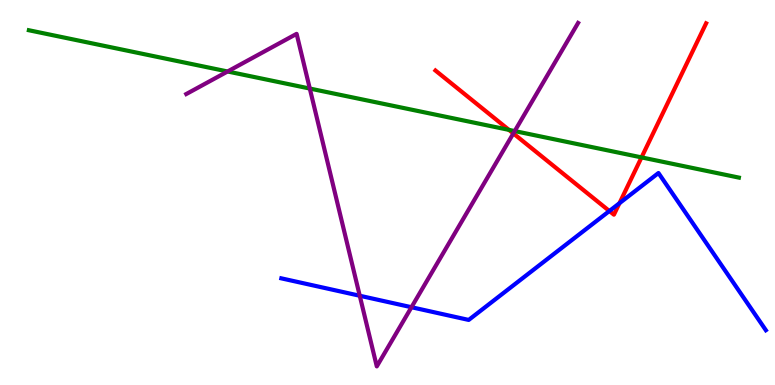[{'lines': ['blue', 'red'], 'intersections': [{'x': 7.86, 'y': 4.52}, {'x': 7.99, 'y': 4.72}]}, {'lines': ['green', 'red'], 'intersections': [{'x': 6.57, 'y': 6.63}, {'x': 8.28, 'y': 5.91}]}, {'lines': ['purple', 'red'], 'intersections': [{'x': 6.62, 'y': 6.53}]}, {'lines': ['blue', 'green'], 'intersections': []}, {'lines': ['blue', 'purple'], 'intersections': [{'x': 4.64, 'y': 2.32}, {'x': 5.31, 'y': 2.02}]}, {'lines': ['green', 'purple'], 'intersections': [{'x': 2.94, 'y': 8.14}, {'x': 4.0, 'y': 7.7}, {'x': 6.64, 'y': 6.6}]}]